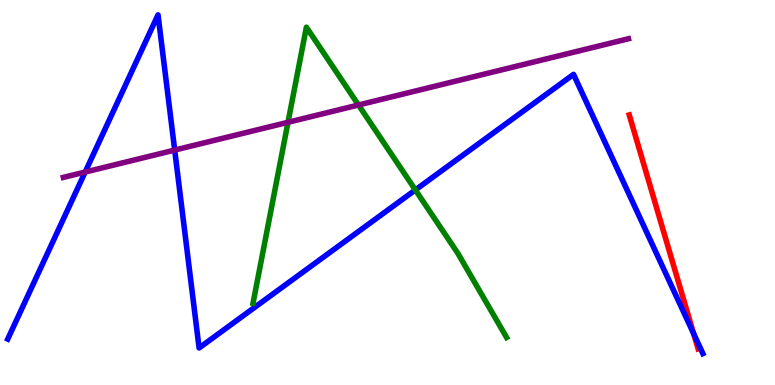[{'lines': ['blue', 'red'], 'intersections': [{'x': 8.95, 'y': 1.33}]}, {'lines': ['green', 'red'], 'intersections': []}, {'lines': ['purple', 'red'], 'intersections': []}, {'lines': ['blue', 'green'], 'intersections': [{'x': 5.36, 'y': 5.07}]}, {'lines': ['blue', 'purple'], 'intersections': [{'x': 1.1, 'y': 5.53}, {'x': 2.25, 'y': 6.1}]}, {'lines': ['green', 'purple'], 'intersections': [{'x': 3.72, 'y': 6.82}, {'x': 4.63, 'y': 7.27}]}]